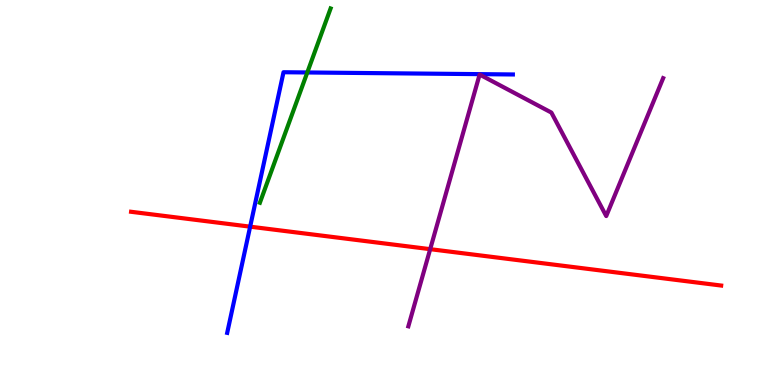[{'lines': ['blue', 'red'], 'intersections': [{'x': 3.23, 'y': 4.11}]}, {'lines': ['green', 'red'], 'intersections': []}, {'lines': ['purple', 'red'], 'intersections': [{'x': 5.55, 'y': 3.53}]}, {'lines': ['blue', 'green'], 'intersections': [{'x': 3.97, 'y': 8.12}]}, {'lines': ['blue', 'purple'], 'intersections': []}, {'lines': ['green', 'purple'], 'intersections': []}]